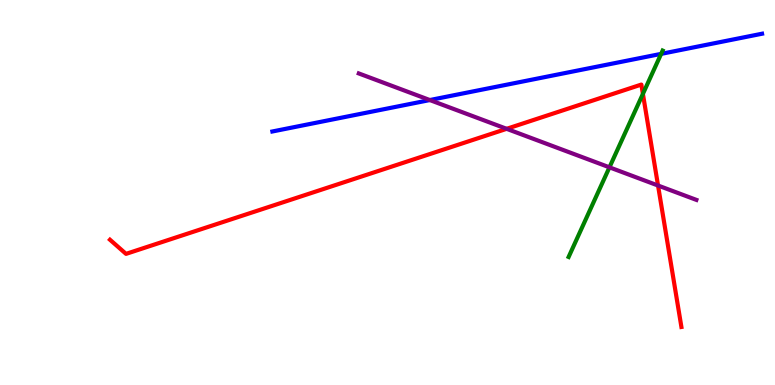[{'lines': ['blue', 'red'], 'intersections': []}, {'lines': ['green', 'red'], 'intersections': [{'x': 8.3, 'y': 7.56}]}, {'lines': ['purple', 'red'], 'intersections': [{'x': 6.54, 'y': 6.65}, {'x': 8.49, 'y': 5.18}]}, {'lines': ['blue', 'green'], 'intersections': [{'x': 8.53, 'y': 8.6}]}, {'lines': ['blue', 'purple'], 'intersections': [{'x': 5.55, 'y': 7.4}]}, {'lines': ['green', 'purple'], 'intersections': [{'x': 7.86, 'y': 5.65}]}]